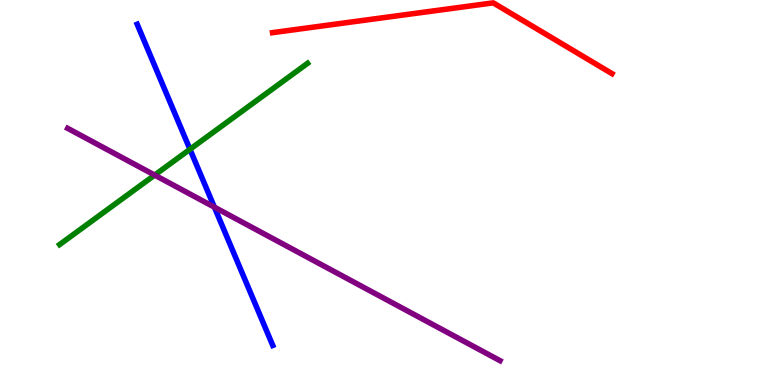[{'lines': ['blue', 'red'], 'intersections': []}, {'lines': ['green', 'red'], 'intersections': []}, {'lines': ['purple', 'red'], 'intersections': []}, {'lines': ['blue', 'green'], 'intersections': [{'x': 2.45, 'y': 6.12}]}, {'lines': ['blue', 'purple'], 'intersections': [{'x': 2.77, 'y': 4.62}]}, {'lines': ['green', 'purple'], 'intersections': [{'x': 2.0, 'y': 5.45}]}]